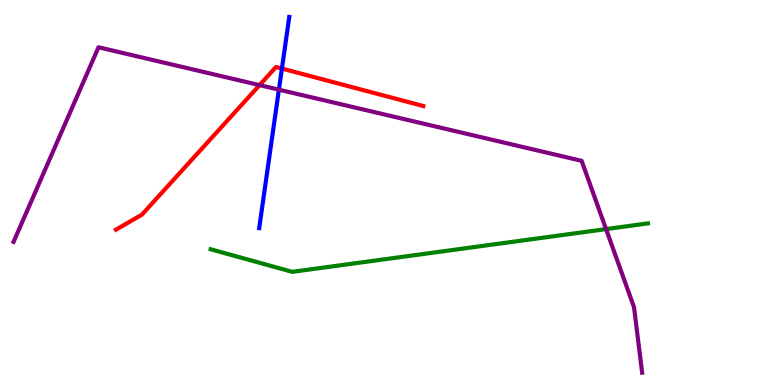[{'lines': ['blue', 'red'], 'intersections': [{'x': 3.64, 'y': 8.22}]}, {'lines': ['green', 'red'], 'intersections': []}, {'lines': ['purple', 'red'], 'intersections': [{'x': 3.35, 'y': 7.79}]}, {'lines': ['blue', 'green'], 'intersections': []}, {'lines': ['blue', 'purple'], 'intersections': [{'x': 3.6, 'y': 7.67}]}, {'lines': ['green', 'purple'], 'intersections': [{'x': 7.82, 'y': 4.05}]}]